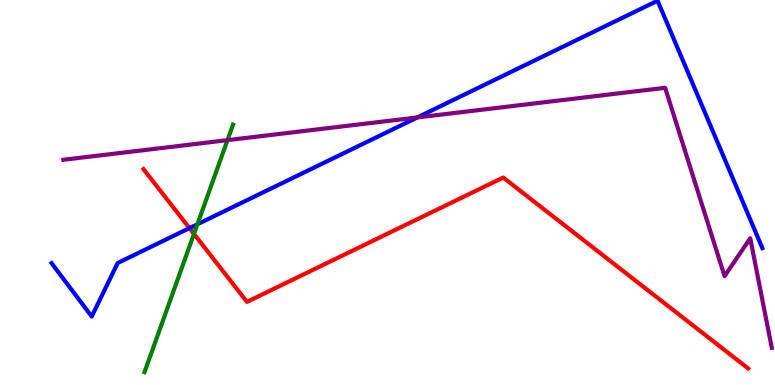[{'lines': ['blue', 'red'], 'intersections': [{'x': 2.44, 'y': 4.07}]}, {'lines': ['green', 'red'], 'intersections': [{'x': 2.5, 'y': 3.92}]}, {'lines': ['purple', 'red'], 'intersections': []}, {'lines': ['blue', 'green'], 'intersections': [{'x': 2.55, 'y': 4.17}]}, {'lines': ['blue', 'purple'], 'intersections': [{'x': 5.38, 'y': 6.95}]}, {'lines': ['green', 'purple'], 'intersections': [{'x': 2.94, 'y': 6.36}]}]